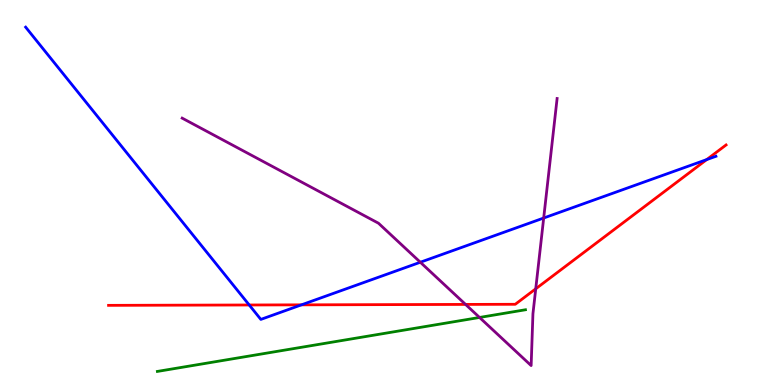[{'lines': ['blue', 'red'], 'intersections': [{'x': 3.22, 'y': 2.08}, {'x': 3.89, 'y': 2.08}, {'x': 9.12, 'y': 5.85}]}, {'lines': ['green', 'red'], 'intersections': []}, {'lines': ['purple', 'red'], 'intersections': [{'x': 6.01, 'y': 2.09}, {'x': 6.91, 'y': 2.5}]}, {'lines': ['blue', 'green'], 'intersections': []}, {'lines': ['blue', 'purple'], 'intersections': [{'x': 5.42, 'y': 3.19}, {'x': 7.02, 'y': 4.34}]}, {'lines': ['green', 'purple'], 'intersections': [{'x': 6.19, 'y': 1.75}]}]